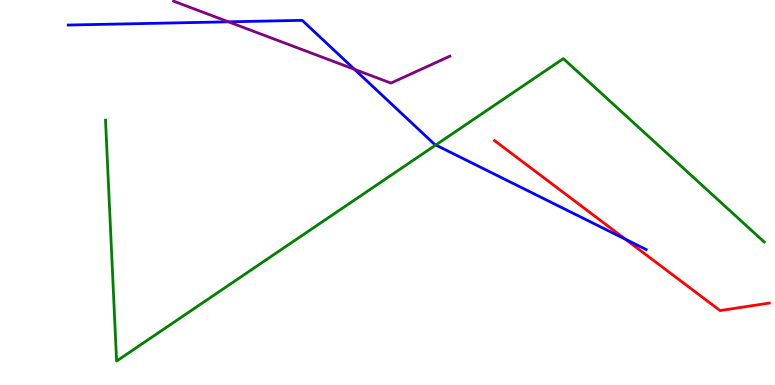[{'lines': ['blue', 'red'], 'intersections': [{'x': 8.07, 'y': 3.79}]}, {'lines': ['green', 'red'], 'intersections': []}, {'lines': ['purple', 'red'], 'intersections': []}, {'lines': ['blue', 'green'], 'intersections': [{'x': 5.62, 'y': 6.23}]}, {'lines': ['blue', 'purple'], 'intersections': [{'x': 2.95, 'y': 9.43}, {'x': 4.57, 'y': 8.2}]}, {'lines': ['green', 'purple'], 'intersections': []}]